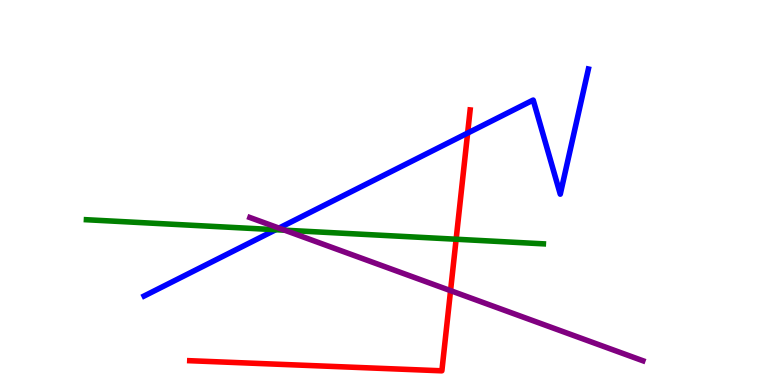[{'lines': ['blue', 'red'], 'intersections': [{'x': 6.03, 'y': 6.54}]}, {'lines': ['green', 'red'], 'intersections': [{'x': 5.89, 'y': 3.79}]}, {'lines': ['purple', 'red'], 'intersections': [{'x': 5.81, 'y': 2.45}]}, {'lines': ['blue', 'green'], 'intersections': [{'x': 3.56, 'y': 4.03}]}, {'lines': ['blue', 'purple'], 'intersections': [{'x': 3.6, 'y': 4.08}]}, {'lines': ['green', 'purple'], 'intersections': [{'x': 3.67, 'y': 4.02}]}]